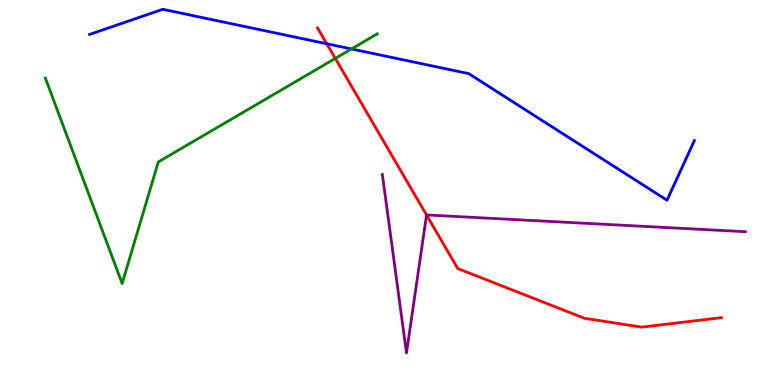[{'lines': ['blue', 'red'], 'intersections': [{'x': 4.22, 'y': 8.86}]}, {'lines': ['green', 'red'], 'intersections': [{'x': 4.33, 'y': 8.48}]}, {'lines': ['purple', 'red'], 'intersections': [{'x': 5.5, 'y': 4.42}]}, {'lines': ['blue', 'green'], 'intersections': [{'x': 4.54, 'y': 8.73}]}, {'lines': ['blue', 'purple'], 'intersections': []}, {'lines': ['green', 'purple'], 'intersections': []}]